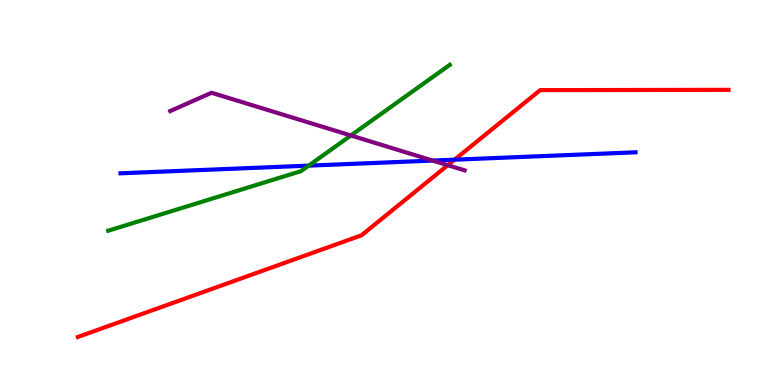[{'lines': ['blue', 'red'], 'intersections': [{'x': 5.87, 'y': 5.85}]}, {'lines': ['green', 'red'], 'intersections': []}, {'lines': ['purple', 'red'], 'intersections': [{'x': 5.78, 'y': 5.71}]}, {'lines': ['blue', 'green'], 'intersections': [{'x': 3.98, 'y': 5.7}]}, {'lines': ['blue', 'purple'], 'intersections': [{'x': 5.58, 'y': 5.83}]}, {'lines': ['green', 'purple'], 'intersections': [{'x': 4.53, 'y': 6.48}]}]